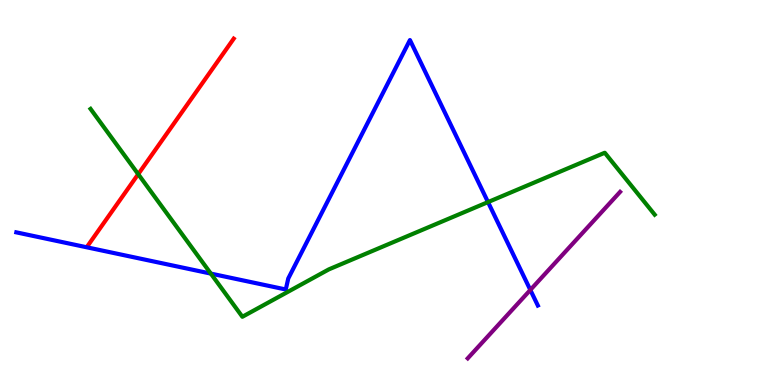[{'lines': ['blue', 'red'], 'intersections': []}, {'lines': ['green', 'red'], 'intersections': [{'x': 1.78, 'y': 5.48}]}, {'lines': ['purple', 'red'], 'intersections': []}, {'lines': ['blue', 'green'], 'intersections': [{'x': 2.72, 'y': 2.89}, {'x': 6.3, 'y': 4.75}]}, {'lines': ['blue', 'purple'], 'intersections': [{'x': 6.84, 'y': 2.47}]}, {'lines': ['green', 'purple'], 'intersections': []}]